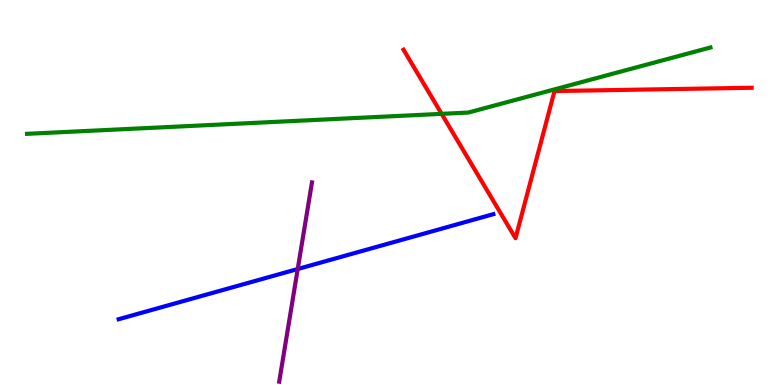[{'lines': ['blue', 'red'], 'intersections': []}, {'lines': ['green', 'red'], 'intersections': [{'x': 5.7, 'y': 7.04}]}, {'lines': ['purple', 'red'], 'intersections': []}, {'lines': ['blue', 'green'], 'intersections': []}, {'lines': ['blue', 'purple'], 'intersections': [{'x': 3.84, 'y': 3.01}]}, {'lines': ['green', 'purple'], 'intersections': []}]